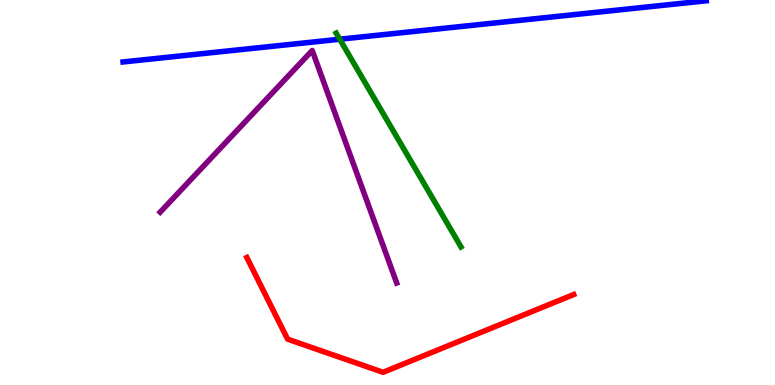[{'lines': ['blue', 'red'], 'intersections': []}, {'lines': ['green', 'red'], 'intersections': []}, {'lines': ['purple', 'red'], 'intersections': []}, {'lines': ['blue', 'green'], 'intersections': [{'x': 4.38, 'y': 8.98}]}, {'lines': ['blue', 'purple'], 'intersections': []}, {'lines': ['green', 'purple'], 'intersections': []}]